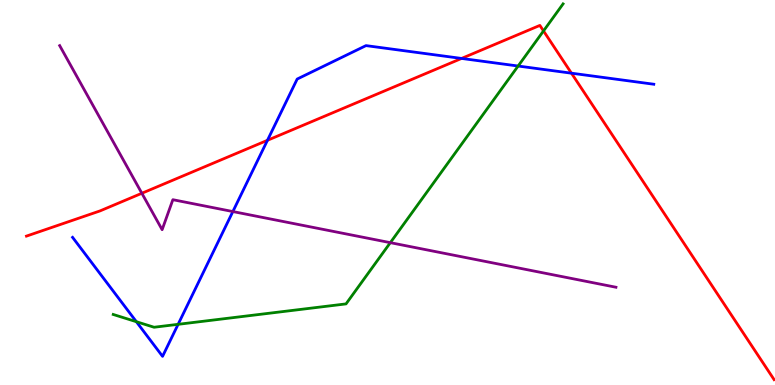[{'lines': ['blue', 'red'], 'intersections': [{'x': 3.45, 'y': 6.36}, {'x': 5.96, 'y': 8.48}, {'x': 7.37, 'y': 8.1}]}, {'lines': ['green', 'red'], 'intersections': [{'x': 7.01, 'y': 9.2}]}, {'lines': ['purple', 'red'], 'intersections': [{'x': 1.83, 'y': 4.98}]}, {'lines': ['blue', 'green'], 'intersections': [{'x': 1.76, 'y': 1.64}, {'x': 2.3, 'y': 1.58}, {'x': 6.69, 'y': 8.28}]}, {'lines': ['blue', 'purple'], 'intersections': [{'x': 3.0, 'y': 4.51}]}, {'lines': ['green', 'purple'], 'intersections': [{'x': 5.04, 'y': 3.7}]}]